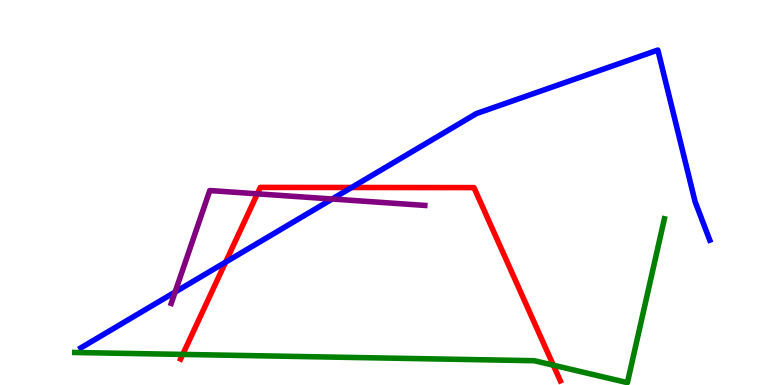[{'lines': ['blue', 'red'], 'intersections': [{'x': 2.91, 'y': 3.19}, {'x': 4.54, 'y': 5.13}]}, {'lines': ['green', 'red'], 'intersections': [{'x': 2.36, 'y': 0.794}, {'x': 7.14, 'y': 0.514}]}, {'lines': ['purple', 'red'], 'intersections': [{'x': 3.32, 'y': 4.97}]}, {'lines': ['blue', 'green'], 'intersections': []}, {'lines': ['blue', 'purple'], 'intersections': [{'x': 2.26, 'y': 2.41}, {'x': 4.29, 'y': 4.83}]}, {'lines': ['green', 'purple'], 'intersections': []}]